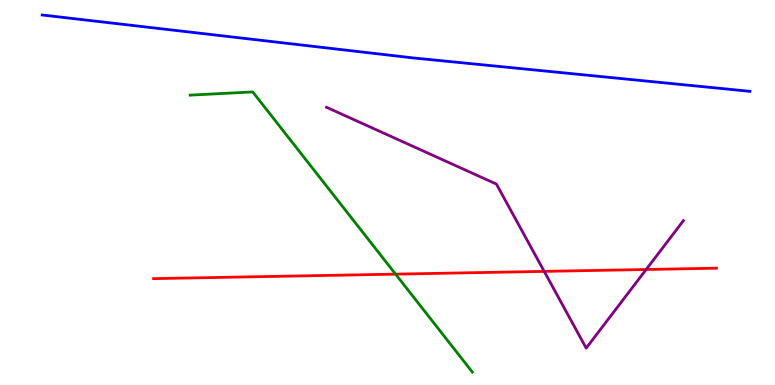[{'lines': ['blue', 'red'], 'intersections': []}, {'lines': ['green', 'red'], 'intersections': [{'x': 5.1, 'y': 2.88}]}, {'lines': ['purple', 'red'], 'intersections': [{'x': 7.02, 'y': 2.95}, {'x': 8.34, 'y': 3.0}]}, {'lines': ['blue', 'green'], 'intersections': []}, {'lines': ['blue', 'purple'], 'intersections': []}, {'lines': ['green', 'purple'], 'intersections': []}]